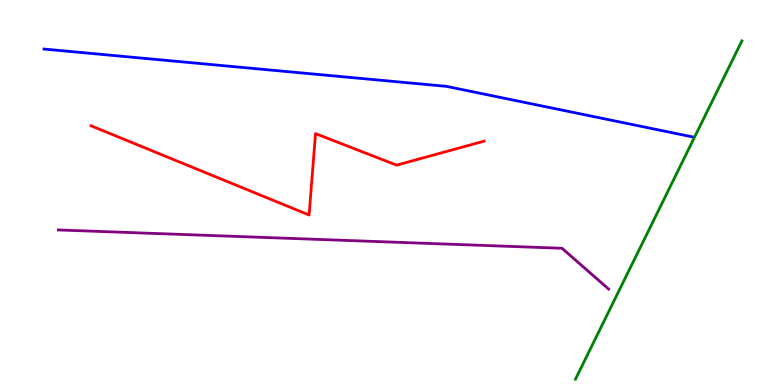[{'lines': ['blue', 'red'], 'intersections': []}, {'lines': ['green', 'red'], 'intersections': []}, {'lines': ['purple', 'red'], 'intersections': []}, {'lines': ['blue', 'green'], 'intersections': []}, {'lines': ['blue', 'purple'], 'intersections': []}, {'lines': ['green', 'purple'], 'intersections': []}]